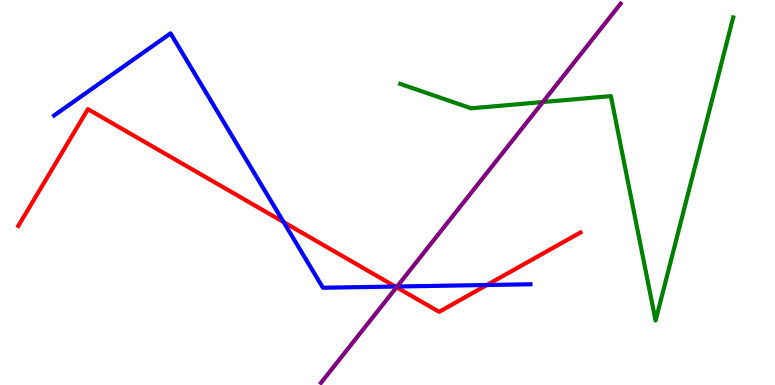[{'lines': ['blue', 'red'], 'intersections': [{'x': 3.66, 'y': 4.23}, {'x': 5.1, 'y': 2.56}, {'x': 6.28, 'y': 2.6}]}, {'lines': ['green', 'red'], 'intersections': []}, {'lines': ['purple', 'red'], 'intersections': [{'x': 5.12, 'y': 2.54}]}, {'lines': ['blue', 'green'], 'intersections': []}, {'lines': ['blue', 'purple'], 'intersections': [{'x': 5.12, 'y': 2.56}]}, {'lines': ['green', 'purple'], 'intersections': [{'x': 7.0, 'y': 7.35}]}]